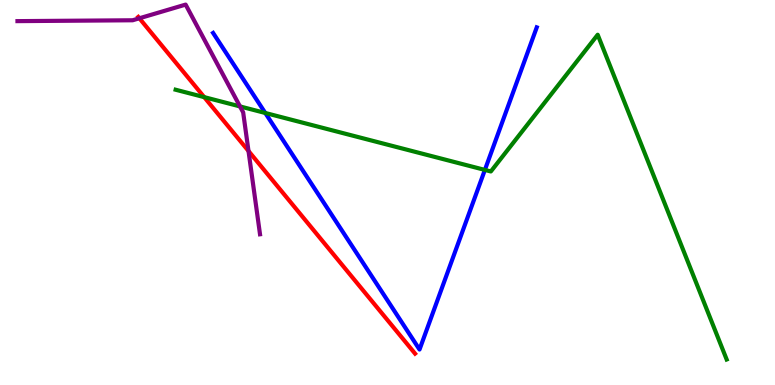[{'lines': ['blue', 'red'], 'intersections': []}, {'lines': ['green', 'red'], 'intersections': [{'x': 2.63, 'y': 7.48}]}, {'lines': ['purple', 'red'], 'intersections': [{'x': 1.8, 'y': 9.53}, {'x': 3.21, 'y': 6.08}]}, {'lines': ['blue', 'green'], 'intersections': [{'x': 3.42, 'y': 7.07}, {'x': 6.26, 'y': 5.59}]}, {'lines': ['blue', 'purple'], 'intersections': []}, {'lines': ['green', 'purple'], 'intersections': [{'x': 3.1, 'y': 7.24}]}]